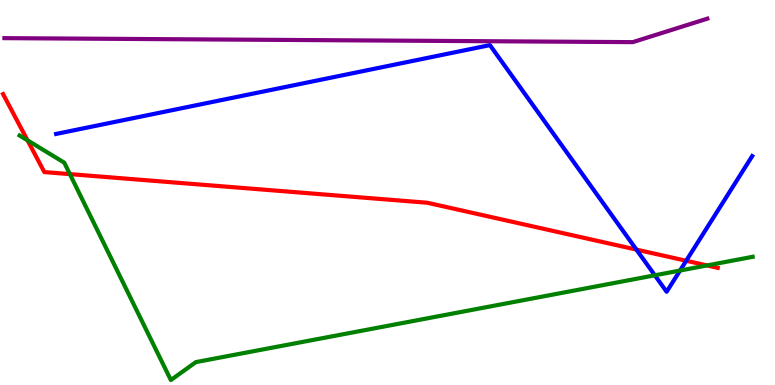[{'lines': ['blue', 'red'], 'intersections': [{'x': 8.21, 'y': 3.52}, {'x': 8.85, 'y': 3.23}]}, {'lines': ['green', 'red'], 'intersections': [{'x': 0.355, 'y': 6.35}, {'x': 0.902, 'y': 5.48}, {'x': 9.12, 'y': 3.11}]}, {'lines': ['purple', 'red'], 'intersections': []}, {'lines': ['blue', 'green'], 'intersections': [{'x': 8.45, 'y': 2.85}, {'x': 8.77, 'y': 2.97}]}, {'lines': ['blue', 'purple'], 'intersections': []}, {'lines': ['green', 'purple'], 'intersections': []}]